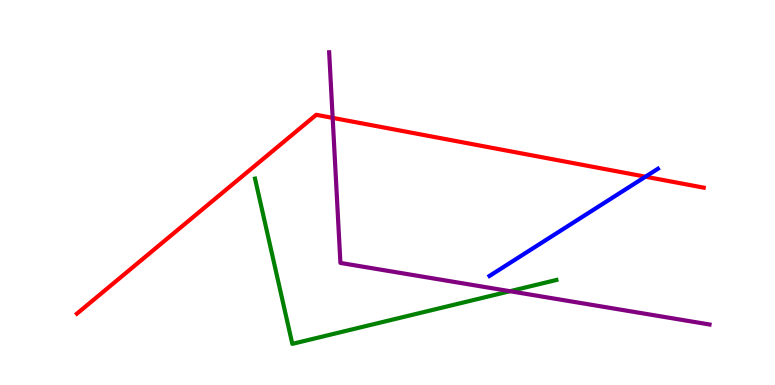[{'lines': ['blue', 'red'], 'intersections': [{'x': 8.33, 'y': 5.41}]}, {'lines': ['green', 'red'], 'intersections': []}, {'lines': ['purple', 'red'], 'intersections': [{'x': 4.29, 'y': 6.94}]}, {'lines': ['blue', 'green'], 'intersections': []}, {'lines': ['blue', 'purple'], 'intersections': []}, {'lines': ['green', 'purple'], 'intersections': [{'x': 6.58, 'y': 2.44}]}]